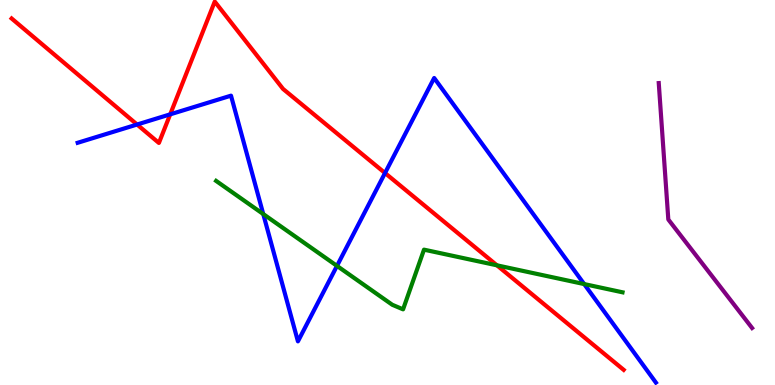[{'lines': ['blue', 'red'], 'intersections': [{'x': 1.77, 'y': 6.77}, {'x': 2.2, 'y': 7.03}, {'x': 4.97, 'y': 5.51}]}, {'lines': ['green', 'red'], 'intersections': [{'x': 6.41, 'y': 3.11}]}, {'lines': ['purple', 'red'], 'intersections': []}, {'lines': ['blue', 'green'], 'intersections': [{'x': 3.4, 'y': 4.44}, {'x': 4.35, 'y': 3.09}, {'x': 7.54, 'y': 2.62}]}, {'lines': ['blue', 'purple'], 'intersections': []}, {'lines': ['green', 'purple'], 'intersections': []}]